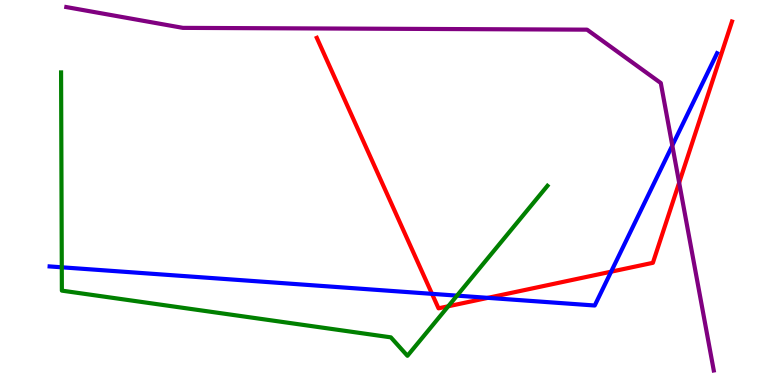[{'lines': ['blue', 'red'], 'intersections': [{'x': 5.57, 'y': 2.37}, {'x': 6.3, 'y': 2.26}, {'x': 7.89, 'y': 2.94}]}, {'lines': ['green', 'red'], 'intersections': [{'x': 5.78, 'y': 2.04}]}, {'lines': ['purple', 'red'], 'intersections': [{'x': 8.76, 'y': 5.26}]}, {'lines': ['blue', 'green'], 'intersections': [{'x': 0.797, 'y': 3.06}, {'x': 5.9, 'y': 2.32}]}, {'lines': ['blue', 'purple'], 'intersections': [{'x': 8.67, 'y': 6.22}]}, {'lines': ['green', 'purple'], 'intersections': []}]